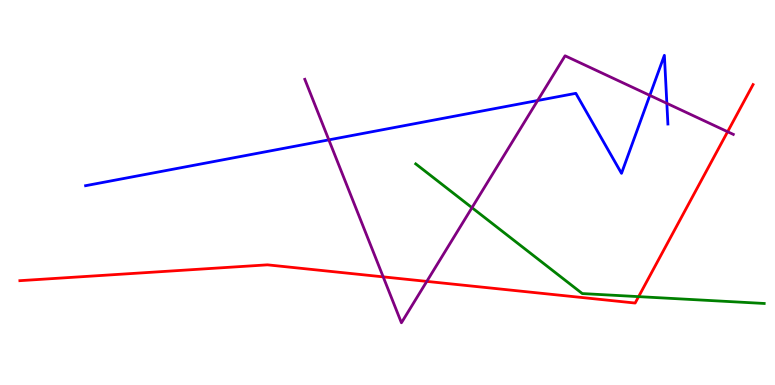[{'lines': ['blue', 'red'], 'intersections': []}, {'lines': ['green', 'red'], 'intersections': [{'x': 8.24, 'y': 2.3}]}, {'lines': ['purple', 'red'], 'intersections': [{'x': 4.94, 'y': 2.81}, {'x': 5.51, 'y': 2.69}, {'x': 9.39, 'y': 6.58}]}, {'lines': ['blue', 'green'], 'intersections': []}, {'lines': ['blue', 'purple'], 'intersections': [{'x': 4.24, 'y': 6.37}, {'x': 6.94, 'y': 7.39}, {'x': 8.38, 'y': 7.52}, {'x': 8.6, 'y': 7.32}]}, {'lines': ['green', 'purple'], 'intersections': [{'x': 6.09, 'y': 4.61}]}]